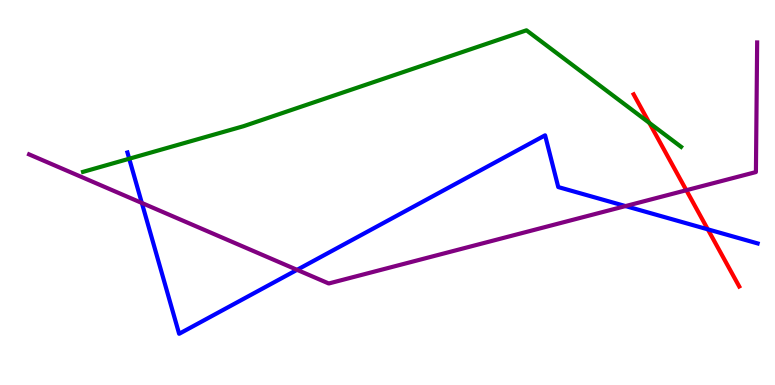[{'lines': ['blue', 'red'], 'intersections': [{'x': 9.13, 'y': 4.04}]}, {'lines': ['green', 'red'], 'intersections': [{'x': 8.38, 'y': 6.81}]}, {'lines': ['purple', 'red'], 'intersections': [{'x': 8.86, 'y': 5.06}]}, {'lines': ['blue', 'green'], 'intersections': [{'x': 1.67, 'y': 5.88}]}, {'lines': ['blue', 'purple'], 'intersections': [{'x': 1.83, 'y': 4.73}, {'x': 3.83, 'y': 2.99}, {'x': 8.07, 'y': 4.65}]}, {'lines': ['green', 'purple'], 'intersections': []}]